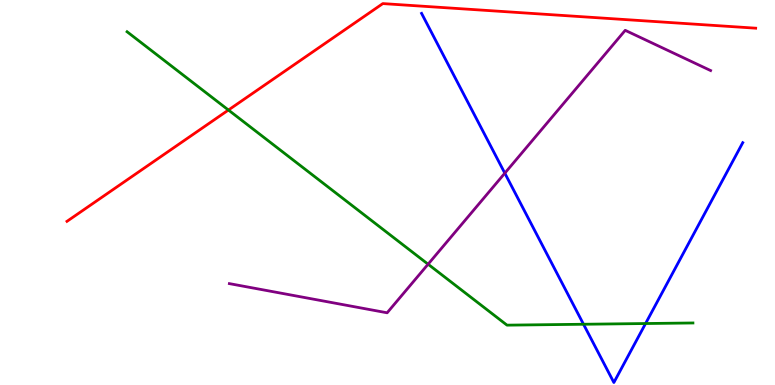[{'lines': ['blue', 'red'], 'intersections': []}, {'lines': ['green', 'red'], 'intersections': [{'x': 2.95, 'y': 7.14}]}, {'lines': ['purple', 'red'], 'intersections': []}, {'lines': ['blue', 'green'], 'intersections': [{'x': 7.53, 'y': 1.58}, {'x': 8.33, 'y': 1.6}]}, {'lines': ['blue', 'purple'], 'intersections': [{'x': 6.51, 'y': 5.5}]}, {'lines': ['green', 'purple'], 'intersections': [{'x': 5.52, 'y': 3.14}]}]